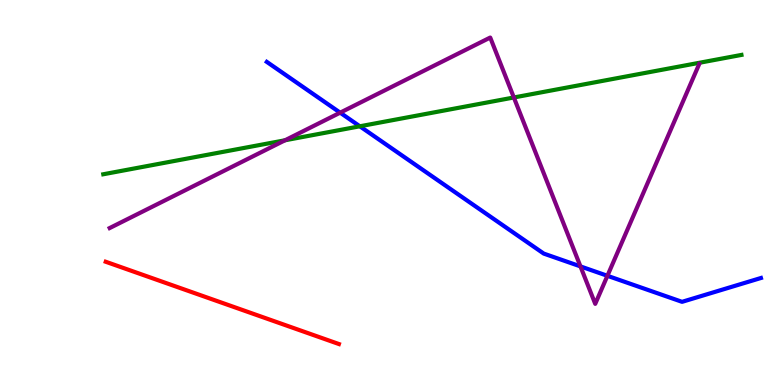[{'lines': ['blue', 'red'], 'intersections': []}, {'lines': ['green', 'red'], 'intersections': []}, {'lines': ['purple', 'red'], 'intersections': []}, {'lines': ['blue', 'green'], 'intersections': [{'x': 4.64, 'y': 6.72}]}, {'lines': ['blue', 'purple'], 'intersections': [{'x': 4.39, 'y': 7.07}, {'x': 7.49, 'y': 3.08}, {'x': 7.84, 'y': 2.84}]}, {'lines': ['green', 'purple'], 'intersections': [{'x': 3.68, 'y': 6.36}, {'x': 6.63, 'y': 7.47}]}]